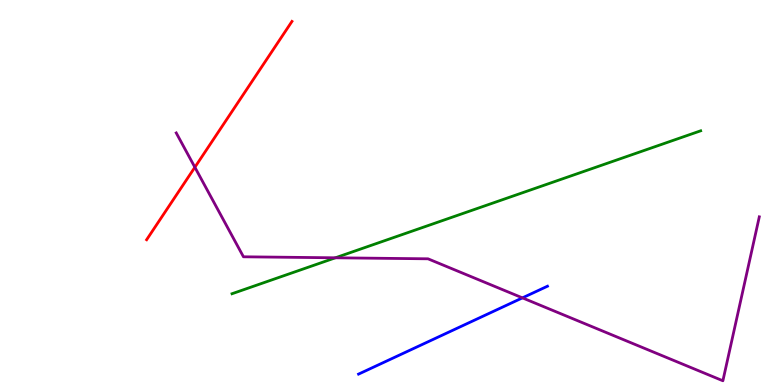[{'lines': ['blue', 'red'], 'intersections': []}, {'lines': ['green', 'red'], 'intersections': []}, {'lines': ['purple', 'red'], 'intersections': [{'x': 2.51, 'y': 5.66}]}, {'lines': ['blue', 'green'], 'intersections': []}, {'lines': ['blue', 'purple'], 'intersections': [{'x': 6.74, 'y': 2.26}]}, {'lines': ['green', 'purple'], 'intersections': [{'x': 4.33, 'y': 3.3}]}]